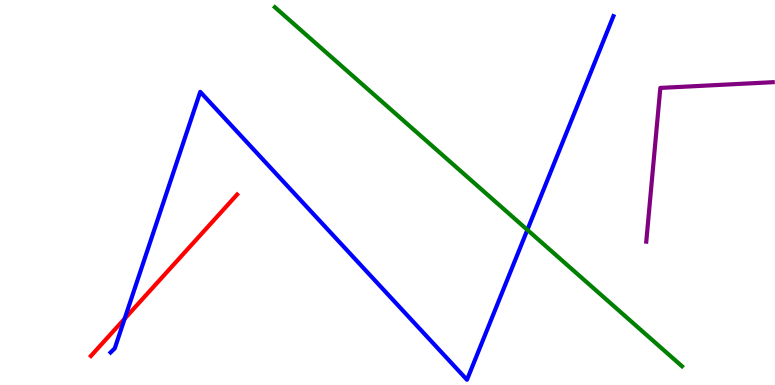[{'lines': ['blue', 'red'], 'intersections': [{'x': 1.61, 'y': 1.72}]}, {'lines': ['green', 'red'], 'intersections': []}, {'lines': ['purple', 'red'], 'intersections': []}, {'lines': ['blue', 'green'], 'intersections': [{'x': 6.8, 'y': 4.03}]}, {'lines': ['blue', 'purple'], 'intersections': []}, {'lines': ['green', 'purple'], 'intersections': []}]